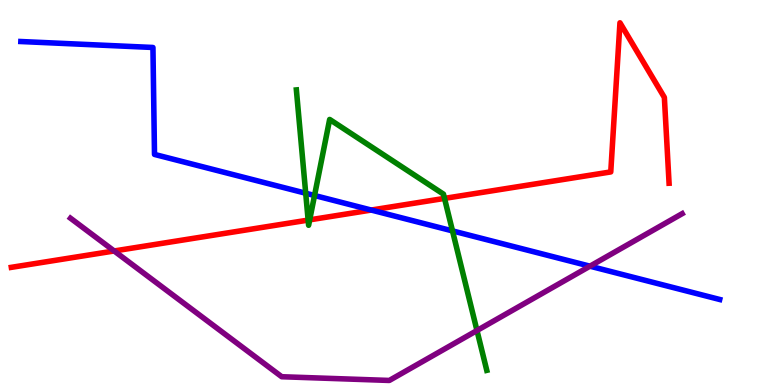[{'lines': ['blue', 'red'], 'intersections': [{'x': 4.79, 'y': 4.54}]}, {'lines': ['green', 'red'], 'intersections': [{'x': 3.98, 'y': 4.28}, {'x': 4.0, 'y': 4.29}, {'x': 5.74, 'y': 4.85}]}, {'lines': ['purple', 'red'], 'intersections': [{'x': 1.47, 'y': 3.48}]}, {'lines': ['blue', 'green'], 'intersections': [{'x': 3.94, 'y': 4.98}, {'x': 4.06, 'y': 4.92}, {'x': 5.84, 'y': 4.0}]}, {'lines': ['blue', 'purple'], 'intersections': [{'x': 7.61, 'y': 3.09}]}, {'lines': ['green', 'purple'], 'intersections': [{'x': 6.15, 'y': 1.41}]}]